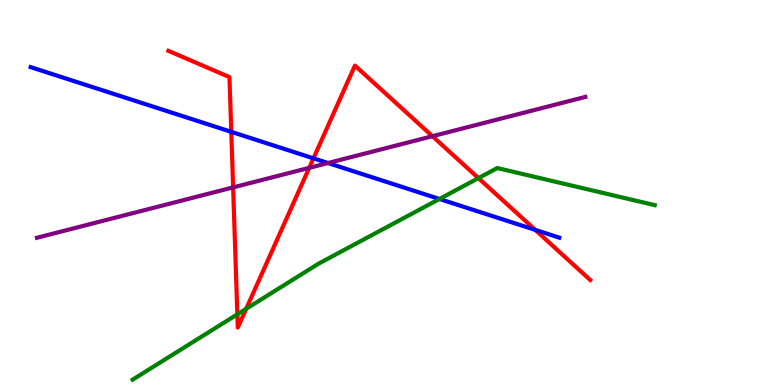[{'lines': ['blue', 'red'], 'intersections': [{'x': 2.98, 'y': 6.58}, {'x': 4.04, 'y': 5.89}, {'x': 6.91, 'y': 4.03}]}, {'lines': ['green', 'red'], 'intersections': [{'x': 3.06, 'y': 1.84}, {'x': 3.18, 'y': 1.98}, {'x': 6.17, 'y': 5.37}]}, {'lines': ['purple', 'red'], 'intersections': [{'x': 3.01, 'y': 5.13}, {'x': 3.99, 'y': 5.64}, {'x': 5.58, 'y': 6.46}]}, {'lines': ['blue', 'green'], 'intersections': [{'x': 5.67, 'y': 4.83}]}, {'lines': ['blue', 'purple'], 'intersections': [{'x': 4.23, 'y': 5.77}]}, {'lines': ['green', 'purple'], 'intersections': []}]